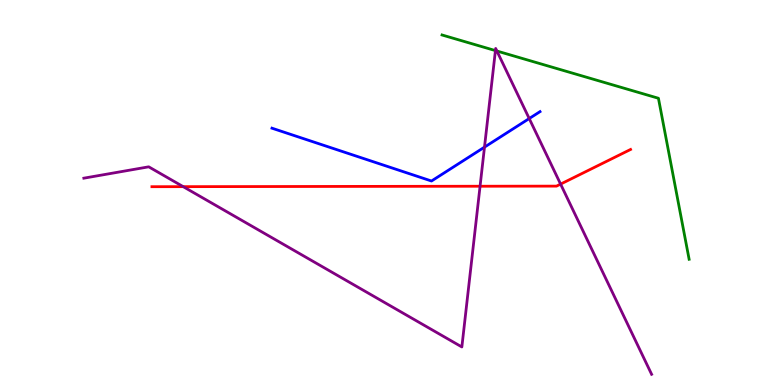[{'lines': ['blue', 'red'], 'intersections': []}, {'lines': ['green', 'red'], 'intersections': []}, {'lines': ['purple', 'red'], 'intersections': [{'x': 2.36, 'y': 5.15}, {'x': 6.19, 'y': 5.16}, {'x': 7.23, 'y': 5.22}]}, {'lines': ['blue', 'green'], 'intersections': []}, {'lines': ['blue', 'purple'], 'intersections': [{'x': 6.25, 'y': 6.18}, {'x': 6.83, 'y': 6.92}]}, {'lines': ['green', 'purple'], 'intersections': [{'x': 6.39, 'y': 8.69}, {'x': 6.41, 'y': 8.67}]}]